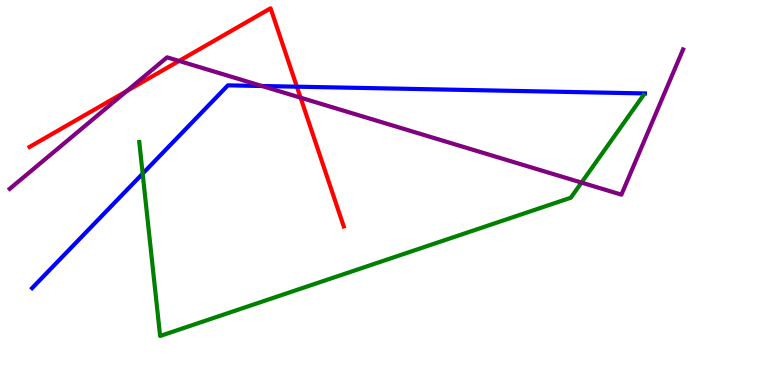[{'lines': ['blue', 'red'], 'intersections': [{'x': 3.83, 'y': 7.75}]}, {'lines': ['green', 'red'], 'intersections': []}, {'lines': ['purple', 'red'], 'intersections': [{'x': 1.64, 'y': 7.64}, {'x': 2.31, 'y': 8.42}, {'x': 3.88, 'y': 7.46}]}, {'lines': ['blue', 'green'], 'intersections': [{'x': 1.84, 'y': 5.49}]}, {'lines': ['blue', 'purple'], 'intersections': [{'x': 3.38, 'y': 7.77}]}, {'lines': ['green', 'purple'], 'intersections': [{'x': 7.5, 'y': 5.26}]}]